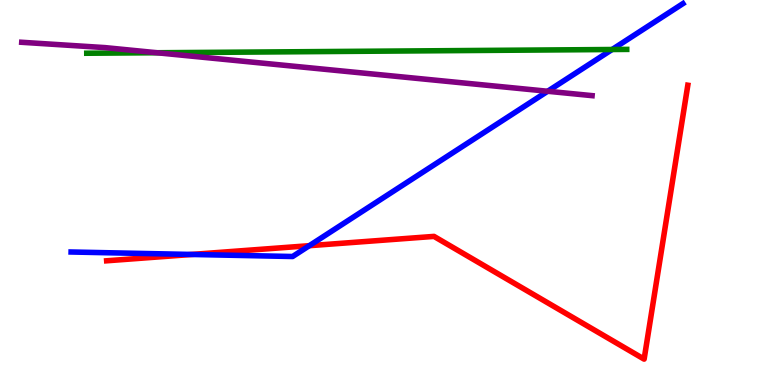[{'lines': ['blue', 'red'], 'intersections': [{'x': 2.47, 'y': 3.39}, {'x': 3.99, 'y': 3.62}]}, {'lines': ['green', 'red'], 'intersections': []}, {'lines': ['purple', 'red'], 'intersections': []}, {'lines': ['blue', 'green'], 'intersections': [{'x': 7.9, 'y': 8.71}]}, {'lines': ['blue', 'purple'], 'intersections': [{'x': 7.07, 'y': 7.63}]}, {'lines': ['green', 'purple'], 'intersections': [{'x': 2.03, 'y': 8.63}]}]